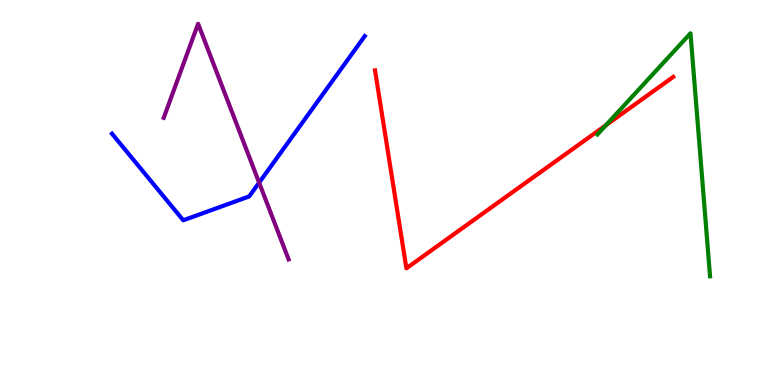[{'lines': ['blue', 'red'], 'intersections': []}, {'lines': ['green', 'red'], 'intersections': [{'x': 7.82, 'y': 6.75}]}, {'lines': ['purple', 'red'], 'intersections': []}, {'lines': ['blue', 'green'], 'intersections': []}, {'lines': ['blue', 'purple'], 'intersections': [{'x': 3.34, 'y': 5.26}]}, {'lines': ['green', 'purple'], 'intersections': []}]